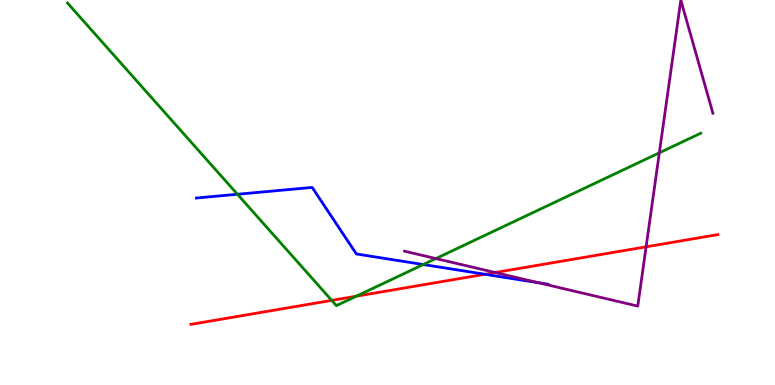[{'lines': ['blue', 'red'], 'intersections': [{'x': 6.26, 'y': 2.88}]}, {'lines': ['green', 'red'], 'intersections': [{'x': 4.28, 'y': 2.2}, {'x': 4.6, 'y': 2.31}]}, {'lines': ['purple', 'red'], 'intersections': [{'x': 6.39, 'y': 2.92}, {'x': 8.34, 'y': 3.59}]}, {'lines': ['blue', 'green'], 'intersections': [{'x': 3.06, 'y': 4.95}, {'x': 5.46, 'y': 3.13}]}, {'lines': ['blue', 'purple'], 'intersections': [{'x': 6.95, 'y': 2.66}]}, {'lines': ['green', 'purple'], 'intersections': [{'x': 5.62, 'y': 3.28}, {'x': 8.51, 'y': 6.03}]}]